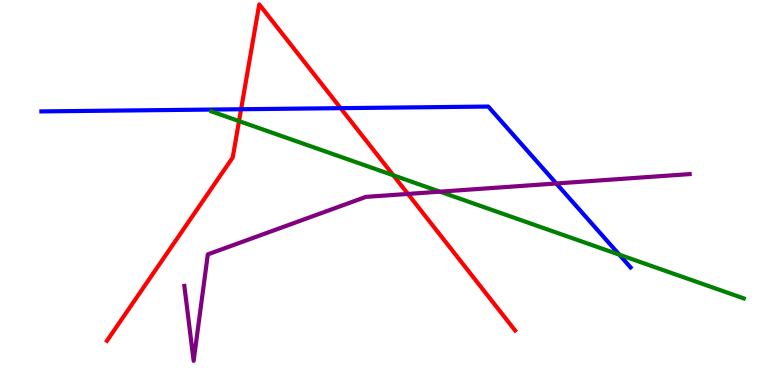[{'lines': ['blue', 'red'], 'intersections': [{'x': 3.11, 'y': 7.16}, {'x': 4.4, 'y': 7.19}]}, {'lines': ['green', 'red'], 'intersections': [{'x': 3.08, 'y': 6.85}, {'x': 5.08, 'y': 5.45}]}, {'lines': ['purple', 'red'], 'intersections': [{'x': 5.26, 'y': 4.96}]}, {'lines': ['blue', 'green'], 'intersections': [{'x': 7.99, 'y': 3.39}]}, {'lines': ['blue', 'purple'], 'intersections': [{'x': 7.18, 'y': 5.23}]}, {'lines': ['green', 'purple'], 'intersections': [{'x': 5.68, 'y': 5.02}]}]